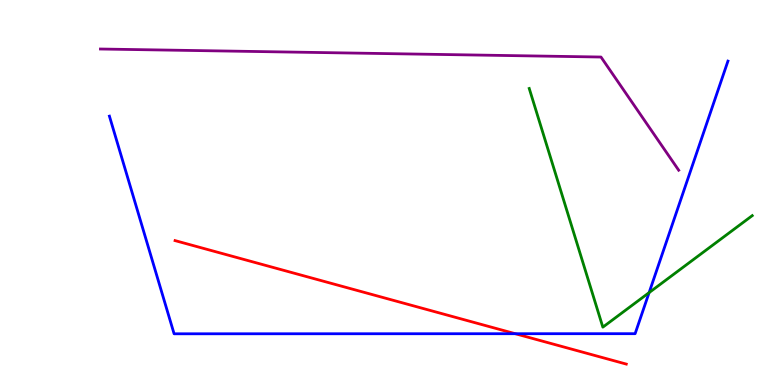[{'lines': ['blue', 'red'], 'intersections': [{'x': 6.65, 'y': 1.33}]}, {'lines': ['green', 'red'], 'intersections': []}, {'lines': ['purple', 'red'], 'intersections': []}, {'lines': ['blue', 'green'], 'intersections': [{'x': 8.38, 'y': 2.4}]}, {'lines': ['blue', 'purple'], 'intersections': []}, {'lines': ['green', 'purple'], 'intersections': []}]